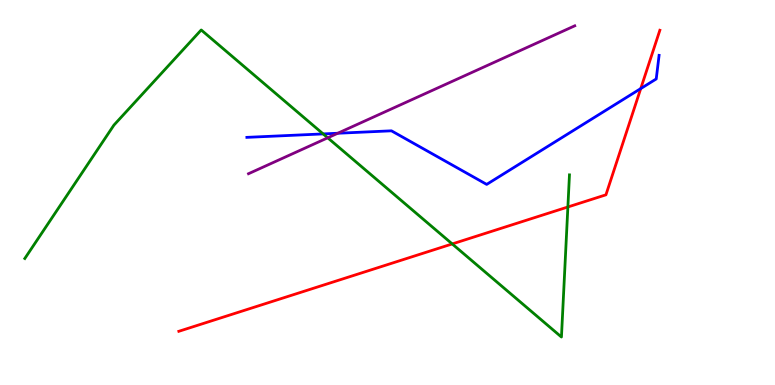[{'lines': ['blue', 'red'], 'intersections': [{'x': 8.27, 'y': 7.7}]}, {'lines': ['green', 'red'], 'intersections': [{'x': 5.84, 'y': 3.66}, {'x': 7.33, 'y': 4.62}]}, {'lines': ['purple', 'red'], 'intersections': []}, {'lines': ['blue', 'green'], 'intersections': [{'x': 4.17, 'y': 6.52}]}, {'lines': ['blue', 'purple'], 'intersections': [{'x': 4.36, 'y': 6.54}]}, {'lines': ['green', 'purple'], 'intersections': [{'x': 4.23, 'y': 6.42}]}]